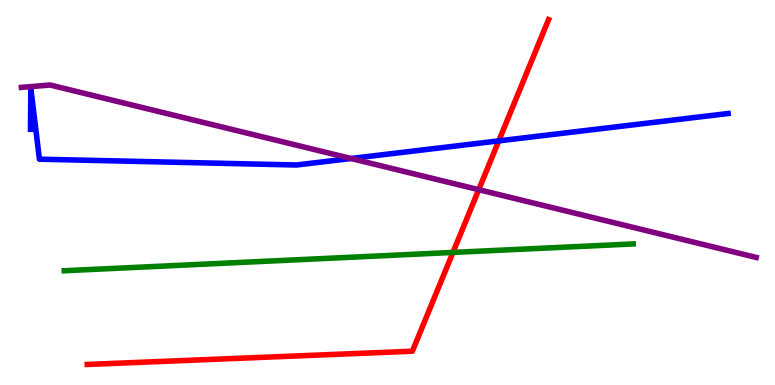[{'lines': ['blue', 'red'], 'intersections': [{'x': 6.44, 'y': 6.34}]}, {'lines': ['green', 'red'], 'intersections': [{'x': 5.84, 'y': 3.44}]}, {'lines': ['purple', 'red'], 'intersections': [{'x': 6.18, 'y': 5.07}]}, {'lines': ['blue', 'green'], 'intersections': []}, {'lines': ['blue', 'purple'], 'intersections': [{'x': 4.53, 'y': 5.88}]}, {'lines': ['green', 'purple'], 'intersections': []}]